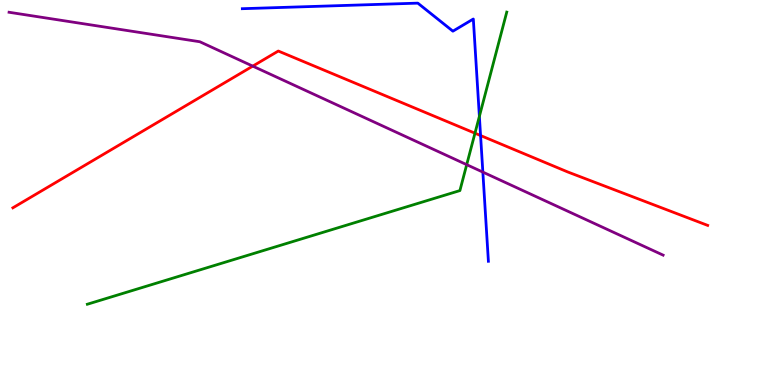[{'lines': ['blue', 'red'], 'intersections': [{'x': 6.2, 'y': 6.48}]}, {'lines': ['green', 'red'], 'intersections': [{'x': 6.13, 'y': 6.54}]}, {'lines': ['purple', 'red'], 'intersections': [{'x': 3.26, 'y': 8.28}]}, {'lines': ['blue', 'green'], 'intersections': [{'x': 6.19, 'y': 6.98}]}, {'lines': ['blue', 'purple'], 'intersections': [{'x': 6.23, 'y': 5.53}]}, {'lines': ['green', 'purple'], 'intersections': [{'x': 6.02, 'y': 5.72}]}]